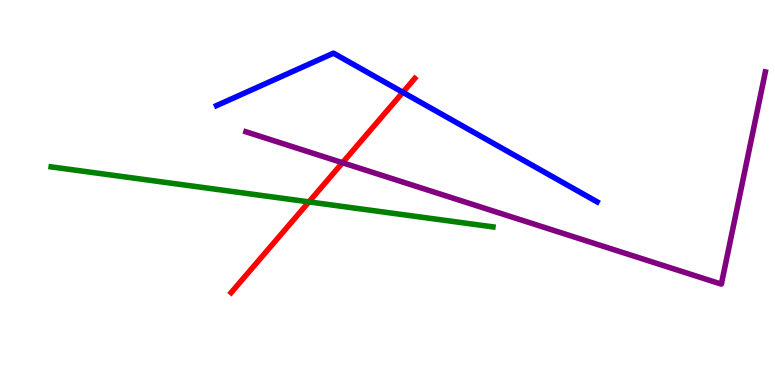[{'lines': ['blue', 'red'], 'intersections': [{'x': 5.2, 'y': 7.6}]}, {'lines': ['green', 'red'], 'intersections': [{'x': 3.99, 'y': 4.76}]}, {'lines': ['purple', 'red'], 'intersections': [{'x': 4.42, 'y': 5.77}]}, {'lines': ['blue', 'green'], 'intersections': []}, {'lines': ['blue', 'purple'], 'intersections': []}, {'lines': ['green', 'purple'], 'intersections': []}]